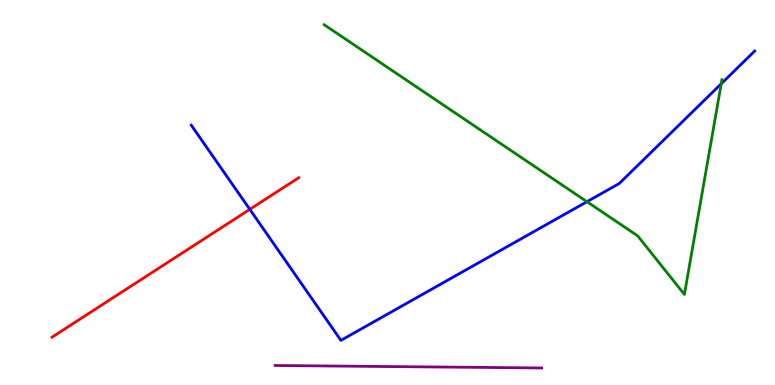[{'lines': ['blue', 'red'], 'intersections': [{'x': 3.22, 'y': 4.56}]}, {'lines': ['green', 'red'], 'intersections': []}, {'lines': ['purple', 'red'], 'intersections': []}, {'lines': ['blue', 'green'], 'intersections': [{'x': 7.57, 'y': 4.76}, {'x': 9.31, 'y': 7.82}]}, {'lines': ['blue', 'purple'], 'intersections': []}, {'lines': ['green', 'purple'], 'intersections': []}]